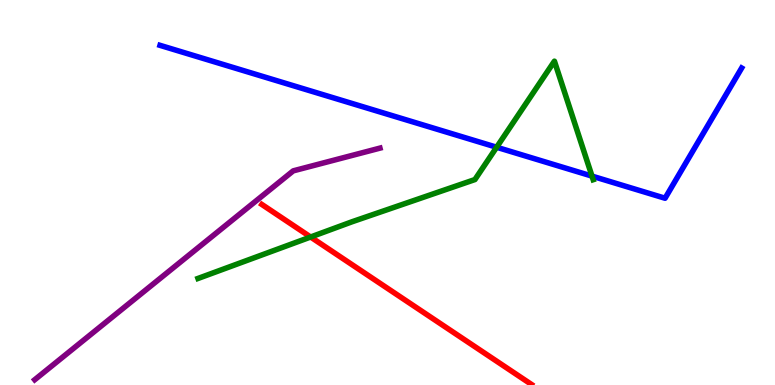[{'lines': ['blue', 'red'], 'intersections': []}, {'lines': ['green', 'red'], 'intersections': [{'x': 4.01, 'y': 3.84}]}, {'lines': ['purple', 'red'], 'intersections': []}, {'lines': ['blue', 'green'], 'intersections': [{'x': 6.41, 'y': 6.18}, {'x': 7.64, 'y': 5.43}]}, {'lines': ['blue', 'purple'], 'intersections': []}, {'lines': ['green', 'purple'], 'intersections': []}]